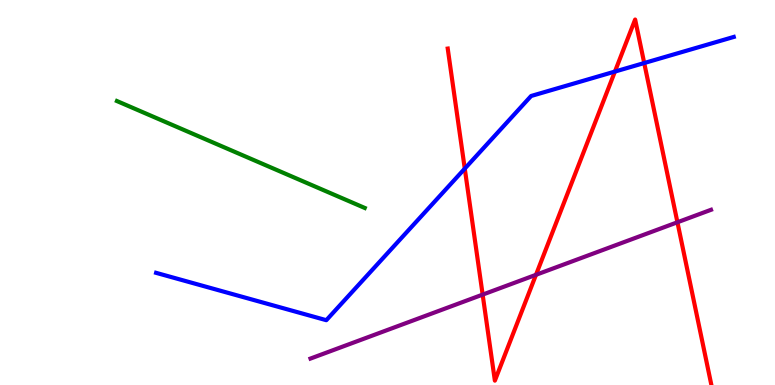[{'lines': ['blue', 'red'], 'intersections': [{'x': 6.0, 'y': 5.62}, {'x': 7.93, 'y': 8.14}, {'x': 8.31, 'y': 8.36}]}, {'lines': ['green', 'red'], 'intersections': []}, {'lines': ['purple', 'red'], 'intersections': [{'x': 6.23, 'y': 2.35}, {'x': 6.92, 'y': 2.86}, {'x': 8.74, 'y': 4.23}]}, {'lines': ['blue', 'green'], 'intersections': []}, {'lines': ['blue', 'purple'], 'intersections': []}, {'lines': ['green', 'purple'], 'intersections': []}]